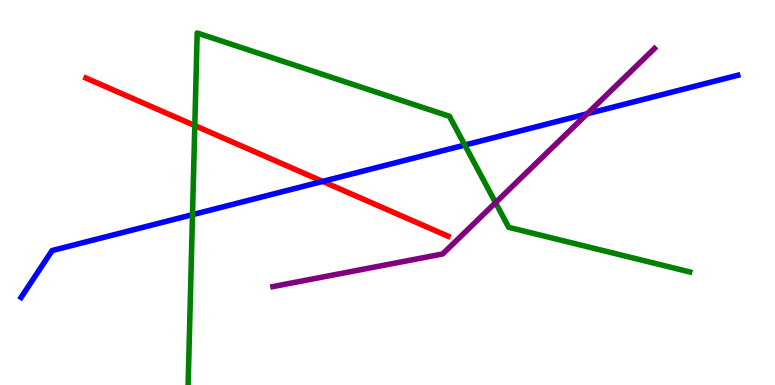[{'lines': ['blue', 'red'], 'intersections': [{'x': 4.16, 'y': 5.29}]}, {'lines': ['green', 'red'], 'intersections': [{'x': 2.51, 'y': 6.74}]}, {'lines': ['purple', 'red'], 'intersections': []}, {'lines': ['blue', 'green'], 'intersections': [{'x': 2.48, 'y': 4.42}, {'x': 6.0, 'y': 6.23}]}, {'lines': ['blue', 'purple'], 'intersections': [{'x': 7.58, 'y': 7.04}]}, {'lines': ['green', 'purple'], 'intersections': [{'x': 6.39, 'y': 4.74}]}]